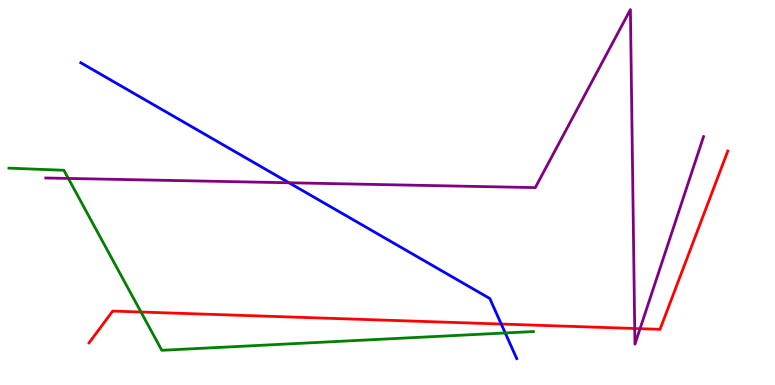[{'lines': ['blue', 'red'], 'intersections': [{'x': 6.47, 'y': 1.58}]}, {'lines': ['green', 'red'], 'intersections': [{'x': 1.82, 'y': 1.9}]}, {'lines': ['purple', 'red'], 'intersections': [{'x': 8.19, 'y': 1.47}, {'x': 8.26, 'y': 1.46}]}, {'lines': ['blue', 'green'], 'intersections': [{'x': 6.52, 'y': 1.35}]}, {'lines': ['blue', 'purple'], 'intersections': [{'x': 3.73, 'y': 5.25}]}, {'lines': ['green', 'purple'], 'intersections': [{'x': 0.882, 'y': 5.37}]}]